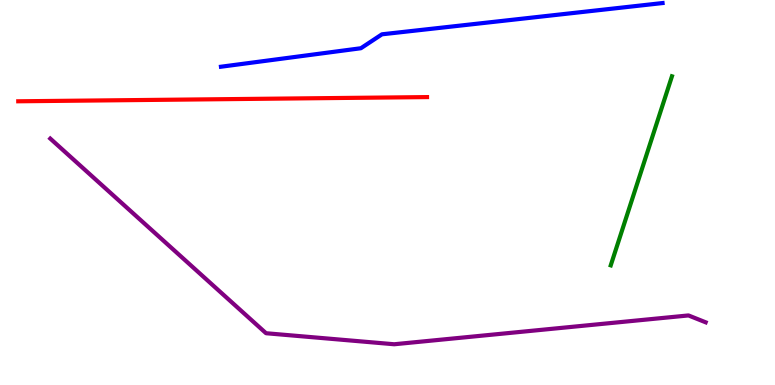[{'lines': ['blue', 'red'], 'intersections': []}, {'lines': ['green', 'red'], 'intersections': []}, {'lines': ['purple', 'red'], 'intersections': []}, {'lines': ['blue', 'green'], 'intersections': []}, {'lines': ['blue', 'purple'], 'intersections': []}, {'lines': ['green', 'purple'], 'intersections': []}]